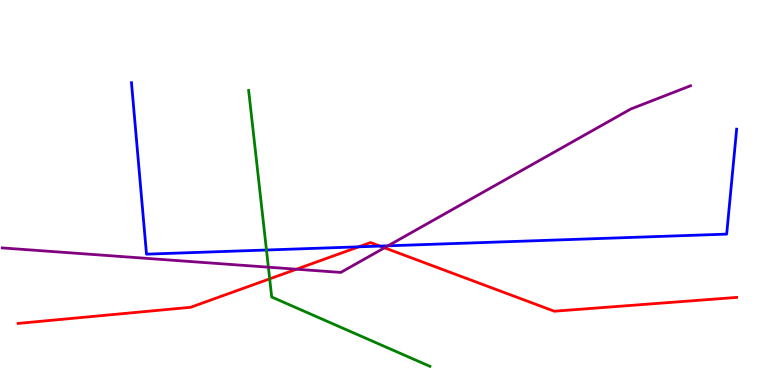[{'lines': ['blue', 'red'], 'intersections': [{'x': 4.63, 'y': 3.59}, {'x': 4.9, 'y': 3.61}]}, {'lines': ['green', 'red'], 'intersections': [{'x': 3.48, 'y': 2.76}]}, {'lines': ['purple', 'red'], 'intersections': [{'x': 3.83, 'y': 3.01}, {'x': 4.96, 'y': 3.56}]}, {'lines': ['blue', 'green'], 'intersections': [{'x': 3.44, 'y': 3.51}]}, {'lines': ['blue', 'purple'], 'intersections': [{'x': 5.01, 'y': 3.62}]}, {'lines': ['green', 'purple'], 'intersections': [{'x': 3.46, 'y': 3.06}]}]